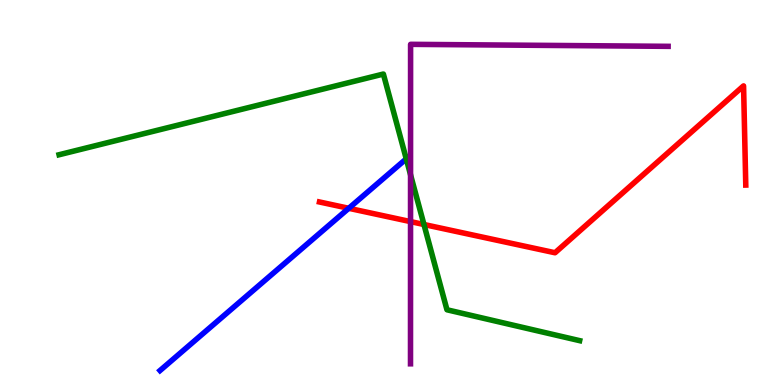[{'lines': ['blue', 'red'], 'intersections': [{'x': 4.5, 'y': 4.59}]}, {'lines': ['green', 'red'], 'intersections': [{'x': 5.47, 'y': 4.17}]}, {'lines': ['purple', 'red'], 'intersections': [{'x': 5.3, 'y': 4.24}]}, {'lines': ['blue', 'green'], 'intersections': [{'x': 5.24, 'y': 5.87}]}, {'lines': ['blue', 'purple'], 'intersections': []}, {'lines': ['green', 'purple'], 'intersections': [{'x': 5.3, 'y': 5.46}]}]